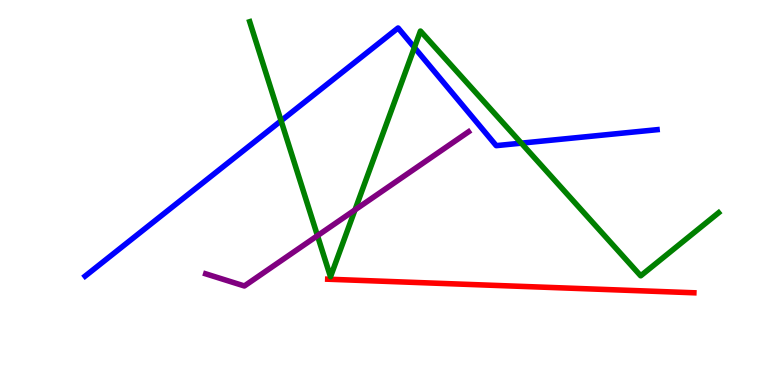[{'lines': ['blue', 'red'], 'intersections': []}, {'lines': ['green', 'red'], 'intersections': []}, {'lines': ['purple', 'red'], 'intersections': []}, {'lines': ['blue', 'green'], 'intersections': [{'x': 3.63, 'y': 6.86}, {'x': 5.35, 'y': 8.77}, {'x': 6.73, 'y': 6.28}]}, {'lines': ['blue', 'purple'], 'intersections': []}, {'lines': ['green', 'purple'], 'intersections': [{'x': 4.1, 'y': 3.88}, {'x': 4.58, 'y': 4.55}]}]